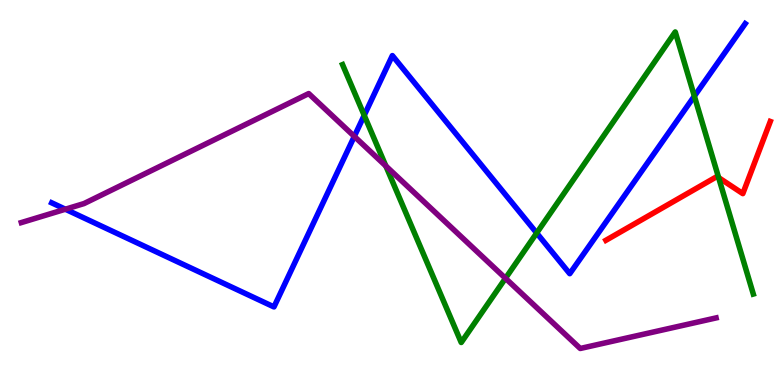[{'lines': ['blue', 'red'], 'intersections': []}, {'lines': ['green', 'red'], 'intersections': [{'x': 9.27, 'y': 5.39}]}, {'lines': ['purple', 'red'], 'intersections': []}, {'lines': ['blue', 'green'], 'intersections': [{'x': 4.7, 'y': 7.0}, {'x': 6.92, 'y': 3.95}, {'x': 8.96, 'y': 7.5}]}, {'lines': ['blue', 'purple'], 'intersections': [{'x': 0.844, 'y': 4.57}, {'x': 4.57, 'y': 6.46}]}, {'lines': ['green', 'purple'], 'intersections': [{'x': 4.98, 'y': 5.69}, {'x': 6.52, 'y': 2.77}]}]